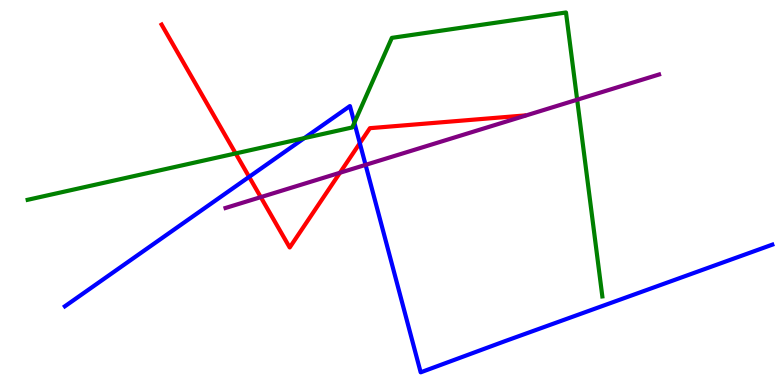[{'lines': ['blue', 'red'], 'intersections': [{'x': 3.21, 'y': 5.41}, {'x': 4.64, 'y': 6.28}]}, {'lines': ['green', 'red'], 'intersections': [{'x': 3.04, 'y': 6.01}]}, {'lines': ['purple', 'red'], 'intersections': [{'x': 3.36, 'y': 4.88}, {'x': 4.39, 'y': 5.51}]}, {'lines': ['blue', 'green'], 'intersections': [{'x': 3.93, 'y': 6.41}, {'x': 4.57, 'y': 6.81}]}, {'lines': ['blue', 'purple'], 'intersections': [{'x': 4.72, 'y': 5.72}]}, {'lines': ['green', 'purple'], 'intersections': [{'x': 7.45, 'y': 7.41}]}]